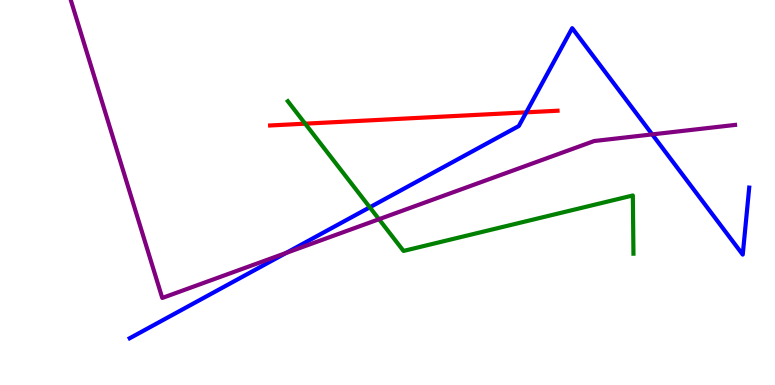[{'lines': ['blue', 'red'], 'intersections': [{'x': 6.79, 'y': 7.08}]}, {'lines': ['green', 'red'], 'intersections': [{'x': 3.94, 'y': 6.79}]}, {'lines': ['purple', 'red'], 'intersections': []}, {'lines': ['blue', 'green'], 'intersections': [{'x': 4.77, 'y': 4.62}]}, {'lines': ['blue', 'purple'], 'intersections': [{'x': 3.69, 'y': 3.43}, {'x': 8.42, 'y': 6.51}]}, {'lines': ['green', 'purple'], 'intersections': [{'x': 4.89, 'y': 4.31}]}]